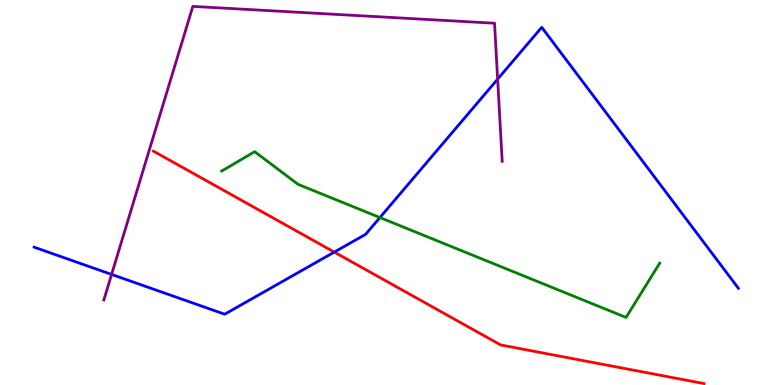[{'lines': ['blue', 'red'], 'intersections': [{'x': 4.31, 'y': 3.45}]}, {'lines': ['green', 'red'], 'intersections': []}, {'lines': ['purple', 'red'], 'intersections': []}, {'lines': ['blue', 'green'], 'intersections': [{'x': 4.9, 'y': 4.35}]}, {'lines': ['blue', 'purple'], 'intersections': [{'x': 1.44, 'y': 2.87}, {'x': 6.42, 'y': 7.94}]}, {'lines': ['green', 'purple'], 'intersections': []}]